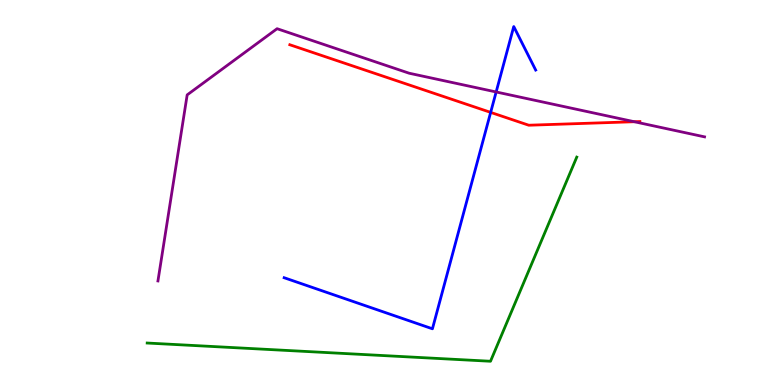[{'lines': ['blue', 'red'], 'intersections': [{'x': 6.33, 'y': 7.08}]}, {'lines': ['green', 'red'], 'intersections': []}, {'lines': ['purple', 'red'], 'intersections': [{'x': 8.18, 'y': 6.84}]}, {'lines': ['blue', 'green'], 'intersections': []}, {'lines': ['blue', 'purple'], 'intersections': [{'x': 6.4, 'y': 7.61}]}, {'lines': ['green', 'purple'], 'intersections': []}]